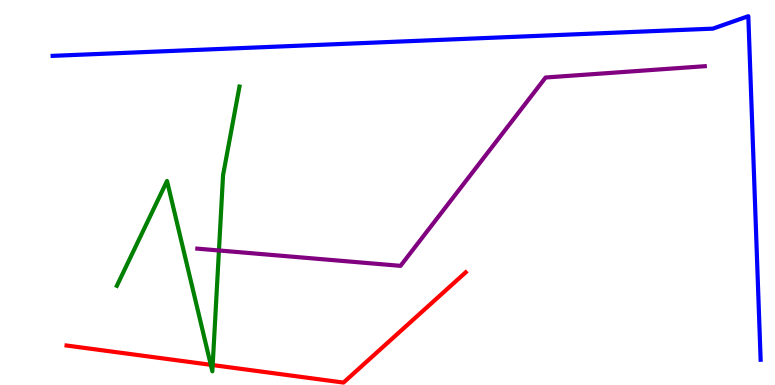[{'lines': ['blue', 'red'], 'intersections': []}, {'lines': ['green', 'red'], 'intersections': [{'x': 2.72, 'y': 0.524}, {'x': 2.74, 'y': 0.518}]}, {'lines': ['purple', 'red'], 'intersections': []}, {'lines': ['blue', 'green'], 'intersections': []}, {'lines': ['blue', 'purple'], 'intersections': []}, {'lines': ['green', 'purple'], 'intersections': [{'x': 2.83, 'y': 3.49}]}]